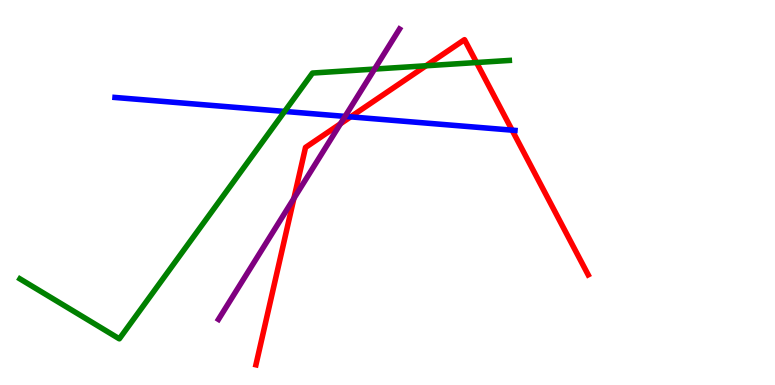[{'lines': ['blue', 'red'], 'intersections': [{'x': 4.52, 'y': 6.96}, {'x': 6.61, 'y': 6.62}]}, {'lines': ['green', 'red'], 'intersections': [{'x': 5.5, 'y': 8.29}, {'x': 6.15, 'y': 8.38}]}, {'lines': ['purple', 'red'], 'intersections': [{'x': 3.79, 'y': 4.85}, {'x': 4.39, 'y': 6.79}]}, {'lines': ['blue', 'green'], 'intersections': [{'x': 3.67, 'y': 7.11}]}, {'lines': ['blue', 'purple'], 'intersections': [{'x': 4.45, 'y': 6.98}]}, {'lines': ['green', 'purple'], 'intersections': [{'x': 4.83, 'y': 8.21}]}]